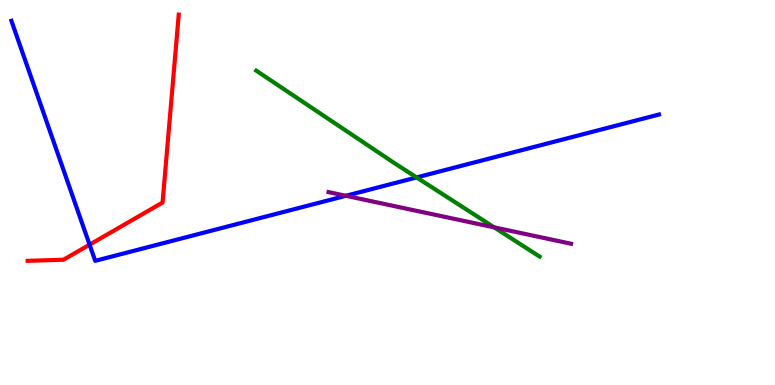[{'lines': ['blue', 'red'], 'intersections': [{'x': 1.16, 'y': 3.64}]}, {'lines': ['green', 'red'], 'intersections': []}, {'lines': ['purple', 'red'], 'intersections': []}, {'lines': ['blue', 'green'], 'intersections': [{'x': 5.38, 'y': 5.39}]}, {'lines': ['blue', 'purple'], 'intersections': [{'x': 4.46, 'y': 4.91}]}, {'lines': ['green', 'purple'], 'intersections': [{'x': 6.38, 'y': 4.09}]}]